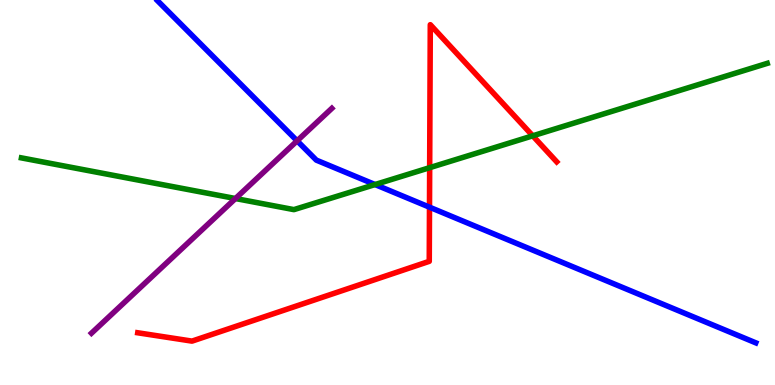[{'lines': ['blue', 'red'], 'intersections': [{'x': 5.54, 'y': 4.62}]}, {'lines': ['green', 'red'], 'intersections': [{'x': 5.54, 'y': 5.64}, {'x': 6.87, 'y': 6.47}]}, {'lines': ['purple', 'red'], 'intersections': []}, {'lines': ['blue', 'green'], 'intersections': [{'x': 4.84, 'y': 5.21}]}, {'lines': ['blue', 'purple'], 'intersections': [{'x': 3.83, 'y': 6.34}]}, {'lines': ['green', 'purple'], 'intersections': [{'x': 3.04, 'y': 4.84}]}]